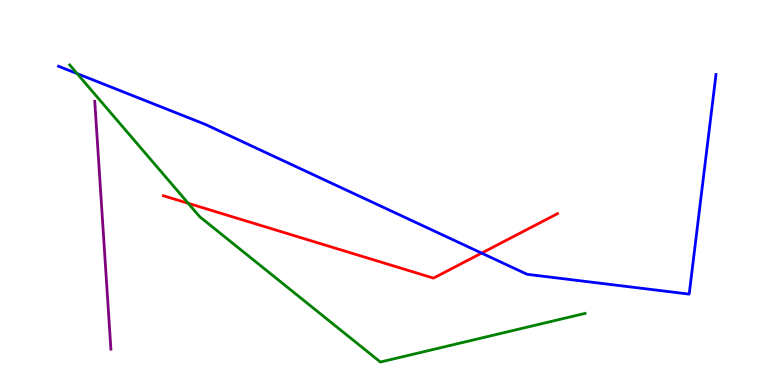[{'lines': ['blue', 'red'], 'intersections': [{'x': 6.21, 'y': 3.43}]}, {'lines': ['green', 'red'], 'intersections': [{'x': 2.43, 'y': 4.72}]}, {'lines': ['purple', 'red'], 'intersections': []}, {'lines': ['blue', 'green'], 'intersections': [{'x': 0.996, 'y': 8.09}]}, {'lines': ['blue', 'purple'], 'intersections': []}, {'lines': ['green', 'purple'], 'intersections': []}]